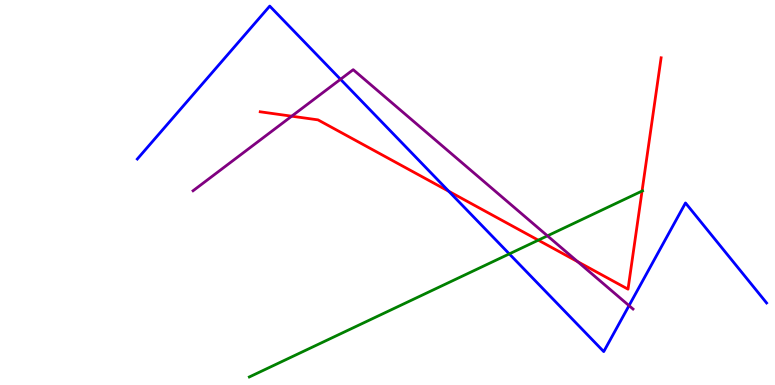[{'lines': ['blue', 'red'], 'intersections': [{'x': 5.79, 'y': 5.03}]}, {'lines': ['green', 'red'], 'intersections': [{'x': 6.95, 'y': 3.76}, {'x': 8.28, 'y': 5.04}]}, {'lines': ['purple', 'red'], 'intersections': [{'x': 3.76, 'y': 6.98}, {'x': 7.45, 'y': 3.2}]}, {'lines': ['blue', 'green'], 'intersections': [{'x': 6.57, 'y': 3.41}]}, {'lines': ['blue', 'purple'], 'intersections': [{'x': 4.39, 'y': 7.94}, {'x': 8.12, 'y': 2.06}]}, {'lines': ['green', 'purple'], 'intersections': [{'x': 7.06, 'y': 3.87}]}]